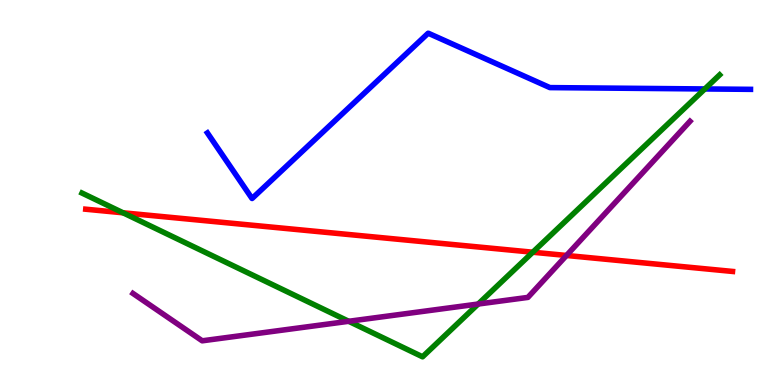[{'lines': ['blue', 'red'], 'intersections': []}, {'lines': ['green', 'red'], 'intersections': [{'x': 1.59, 'y': 4.47}, {'x': 6.87, 'y': 3.45}]}, {'lines': ['purple', 'red'], 'intersections': [{'x': 7.31, 'y': 3.36}]}, {'lines': ['blue', 'green'], 'intersections': [{'x': 9.09, 'y': 7.69}]}, {'lines': ['blue', 'purple'], 'intersections': []}, {'lines': ['green', 'purple'], 'intersections': [{'x': 4.5, 'y': 1.65}, {'x': 6.17, 'y': 2.1}]}]